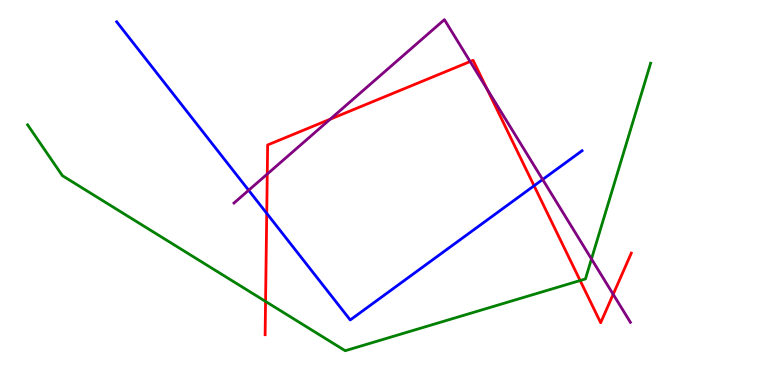[{'lines': ['blue', 'red'], 'intersections': [{'x': 3.44, 'y': 4.46}, {'x': 6.89, 'y': 5.18}]}, {'lines': ['green', 'red'], 'intersections': [{'x': 3.43, 'y': 2.17}, {'x': 7.49, 'y': 2.71}]}, {'lines': ['purple', 'red'], 'intersections': [{'x': 3.45, 'y': 5.48}, {'x': 4.26, 'y': 6.9}, {'x': 6.07, 'y': 8.4}, {'x': 6.29, 'y': 7.68}, {'x': 7.91, 'y': 2.36}]}, {'lines': ['blue', 'green'], 'intersections': []}, {'lines': ['blue', 'purple'], 'intersections': [{'x': 3.21, 'y': 5.06}, {'x': 7.0, 'y': 5.34}]}, {'lines': ['green', 'purple'], 'intersections': [{'x': 7.63, 'y': 3.27}]}]